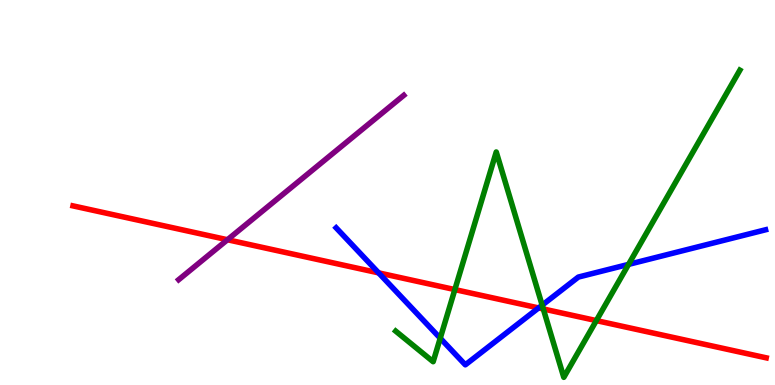[{'lines': ['blue', 'red'], 'intersections': [{'x': 4.89, 'y': 2.91}, {'x': 6.95, 'y': 2.0}]}, {'lines': ['green', 'red'], 'intersections': [{'x': 5.87, 'y': 2.48}, {'x': 7.01, 'y': 1.97}, {'x': 7.69, 'y': 1.67}]}, {'lines': ['purple', 'red'], 'intersections': [{'x': 2.94, 'y': 3.77}]}, {'lines': ['blue', 'green'], 'intersections': [{'x': 5.68, 'y': 1.22}, {'x': 7.0, 'y': 2.07}, {'x': 8.11, 'y': 3.13}]}, {'lines': ['blue', 'purple'], 'intersections': []}, {'lines': ['green', 'purple'], 'intersections': []}]